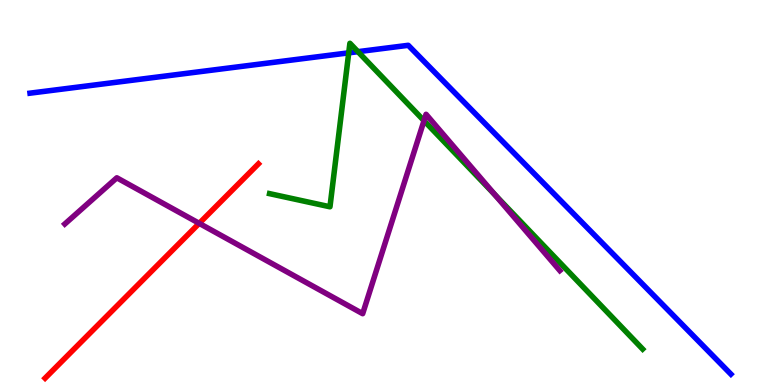[{'lines': ['blue', 'red'], 'intersections': []}, {'lines': ['green', 'red'], 'intersections': []}, {'lines': ['purple', 'red'], 'intersections': [{'x': 2.57, 'y': 4.2}]}, {'lines': ['blue', 'green'], 'intersections': [{'x': 4.5, 'y': 8.63}, {'x': 4.62, 'y': 8.66}]}, {'lines': ['blue', 'purple'], 'intersections': []}, {'lines': ['green', 'purple'], 'intersections': [{'x': 5.47, 'y': 6.87}, {'x': 6.39, 'y': 4.94}]}]